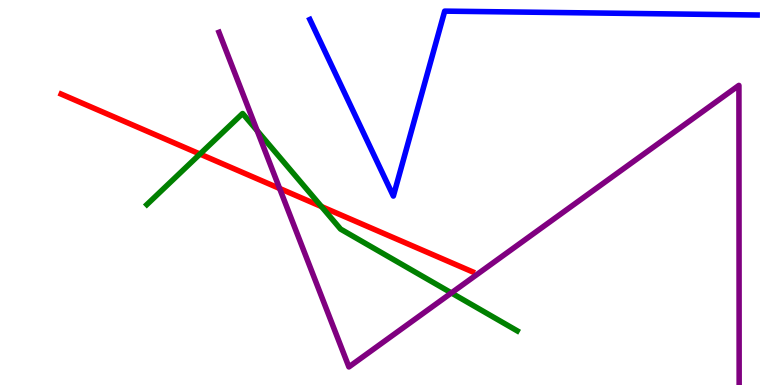[{'lines': ['blue', 'red'], 'intersections': []}, {'lines': ['green', 'red'], 'intersections': [{'x': 2.58, 'y': 6.0}, {'x': 4.15, 'y': 4.63}]}, {'lines': ['purple', 'red'], 'intersections': [{'x': 3.61, 'y': 5.1}]}, {'lines': ['blue', 'green'], 'intersections': []}, {'lines': ['blue', 'purple'], 'intersections': []}, {'lines': ['green', 'purple'], 'intersections': [{'x': 3.32, 'y': 6.6}, {'x': 5.82, 'y': 2.39}]}]